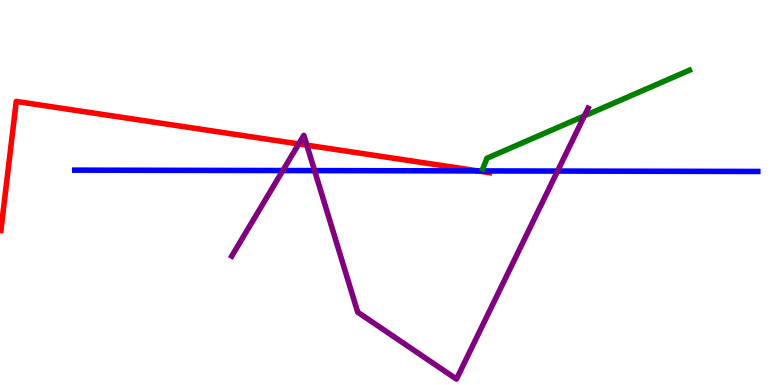[{'lines': ['blue', 'red'], 'intersections': [{'x': 6.17, 'y': 5.56}]}, {'lines': ['green', 'red'], 'intersections': []}, {'lines': ['purple', 'red'], 'intersections': [{'x': 3.85, 'y': 6.26}, {'x': 3.96, 'y': 6.23}]}, {'lines': ['blue', 'green'], 'intersections': []}, {'lines': ['blue', 'purple'], 'intersections': [{'x': 3.65, 'y': 5.57}, {'x': 4.06, 'y': 5.57}, {'x': 7.19, 'y': 5.56}]}, {'lines': ['green', 'purple'], 'intersections': [{'x': 7.54, 'y': 6.99}]}]